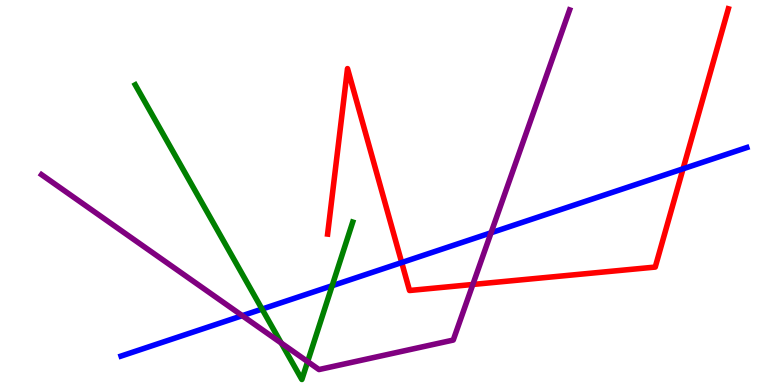[{'lines': ['blue', 'red'], 'intersections': [{'x': 5.18, 'y': 3.18}, {'x': 8.81, 'y': 5.62}]}, {'lines': ['green', 'red'], 'intersections': []}, {'lines': ['purple', 'red'], 'intersections': [{'x': 6.1, 'y': 2.61}]}, {'lines': ['blue', 'green'], 'intersections': [{'x': 3.38, 'y': 1.97}, {'x': 4.29, 'y': 2.58}]}, {'lines': ['blue', 'purple'], 'intersections': [{'x': 3.13, 'y': 1.8}, {'x': 6.34, 'y': 3.95}]}, {'lines': ['green', 'purple'], 'intersections': [{'x': 3.63, 'y': 1.09}, {'x': 3.97, 'y': 0.608}]}]